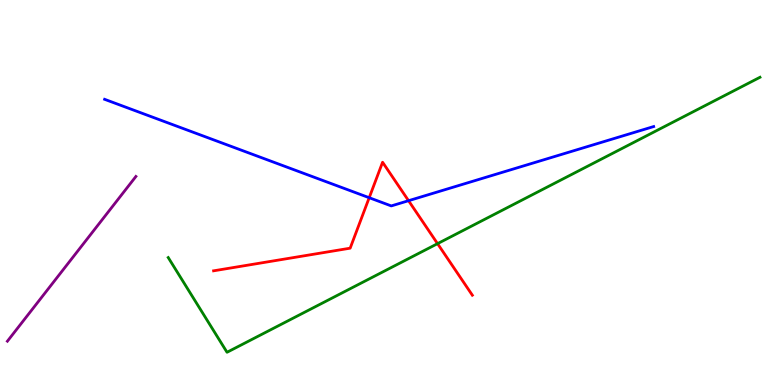[{'lines': ['blue', 'red'], 'intersections': [{'x': 4.76, 'y': 4.86}, {'x': 5.27, 'y': 4.79}]}, {'lines': ['green', 'red'], 'intersections': [{'x': 5.65, 'y': 3.67}]}, {'lines': ['purple', 'red'], 'intersections': []}, {'lines': ['blue', 'green'], 'intersections': []}, {'lines': ['blue', 'purple'], 'intersections': []}, {'lines': ['green', 'purple'], 'intersections': []}]